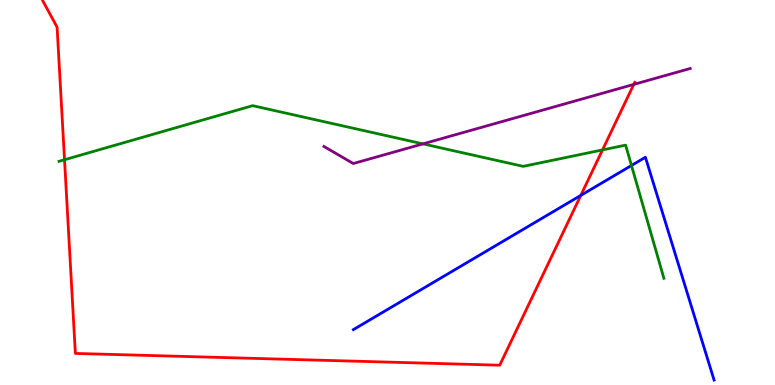[{'lines': ['blue', 'red'], 'intersections': [{'x': 7.49, 'y': 4.92}]}, {'lines': ['green', 'red'], 'intersections': [{'x': 0.833, 'y': 5.85}, {'x': 7.77, 'y': 6.11}]}, {'lines': ['purple', 'red'], 'intersections': [{'x': 8.18, 'y': 7.81}]}, {'lines': ['blue', 'green'], 'intersections': [{'x': 8.15, 'y': 5.7}]}, {'lines': ['blue', 'purple'], 'intersections': []}, {'lines': ['green', 'purple'], 'intersections': [{'x': 5.46, 'y': 6.26}]}]